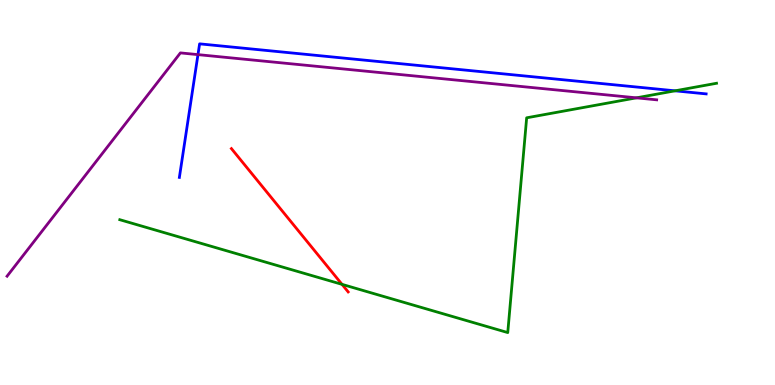[{'lines': ['blue', 'red'], 'intersections': []}, {'lines': ['green', 'red'], 'intersections': [{'x': 4.41, 'y': 2.61}]}, {'lines': ['purple', 'red'], 'intersections': []}, {'lines': ['blue', 'green'], 'intersections': [{'x': 8.71, 'y': 7.64}]}, {'lines': ['blue', 'purple'], 'intersections': [{'x': 2.55, 'y': 8.58}]}, {'lines': ['green', 'purple'], 'intersections': [{'x': 8.21, 'y': 7.46}]}]